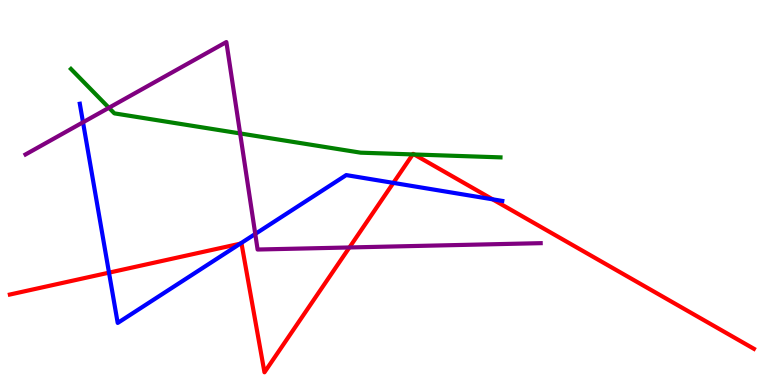[{'lines': ['blue', 'red'], 'intersections': [{'x': 1.41, 'y': 2.92}, {'x': 3.1, 'y': 3.67}, {'x': 5.08, 'y': 5.25}, {'x': 6.36, 'y': 4.82}]}, {'lines': ['green', 'red'], 'intersections': [{'x': 5.33, 'y': 5.99}, {'x': 5.34, 'y': 5.99}]}, {'lines': ['purple', 'red'], 'intersections': [{'x': 4.51, 'y': 3.57}]}, {'lines': ['blue', 'green'], 'intersections': []}, {'lines': ['blue', 'purple'], 'intersections': [{'x': 1.07, 'y': 6.82}, {'x': 3.29, 'y': 3.92}]}, {'lines': ['green', 'purple'], 'intersections': [{'x': 1.41, 'y': 7.2}, {'x': 3.1, 'y': 6.53}]}]